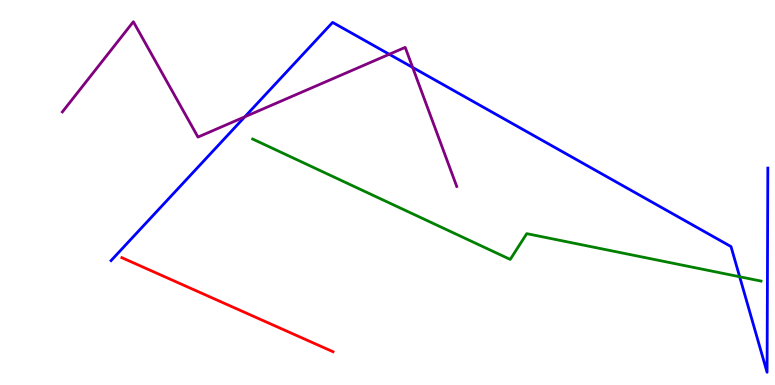[{'lines': ['blue', 'red'], 'intersections': []}, {'lines': ['green', 'red'], 'intersections': []}, {'lines': ['purple', 'red'], 'intersections': []}, {'lines': ['blue', 'green'], 'intersections': [{'x': 9.54, 'y': 2.81}]}, {'lines': ['blue', 'purple'], 'intersections': [{'x': 3.16, 'y': 6.97}, {'x': 5.02, 'y': 8.59}, {'x': 5.32, 'y': 8.25}]}, {'lines': ['green', 'purple'], 'intersections': []}]